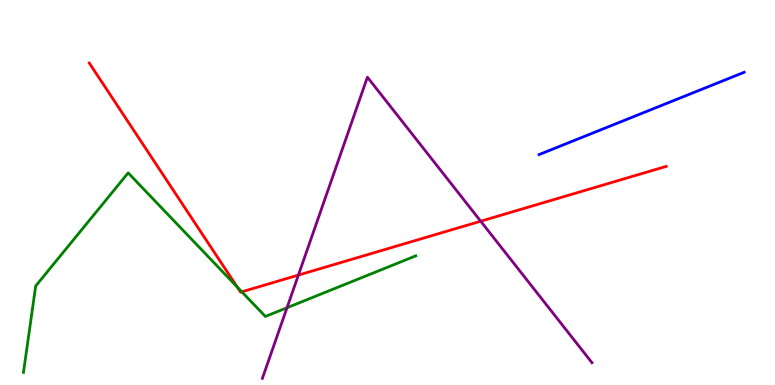[{'lines': ['blue', 'red'], 'intersections': []}, {'lines': ['green', 'red'], 'intersections': [{'x': 3.06, 'y': 2.55}, {'x': 3.12, 'y': 2.42}]}, {'lines': ['purple', 'red'], 'intersections': [{'x': 3.85, 'y': 2.85}, {'x': 6.2, 'y': 4.25}]}, {'lines': ['blue', 'green'], 'intersections': []}, {'lines': ['blue', 'purple'], 'intersections': []}, {'lines': ['green', 'purple'], 'intersections': [{'x': 3.7, 'y': 2.01}]}]